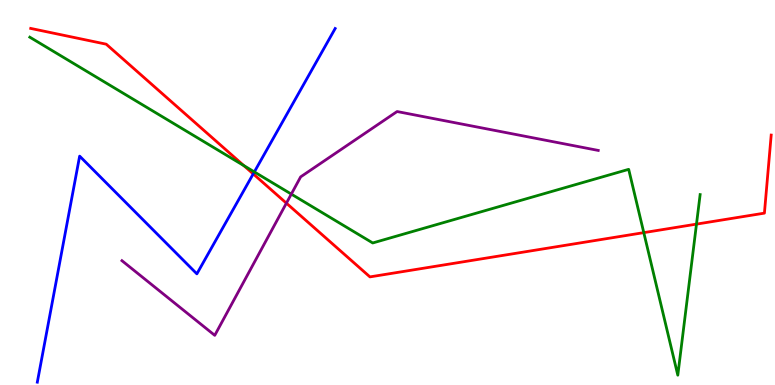[{'lines': ['blue', 'red'], 'intersections': [{'x': 3.27, 'y': 5.48}]}, {'lines': ['green', 'red'], 'intersections': [{'x': 3.15, 'y': 5.7}, {'x': 8.31, 'y': 3.96}, {'x': 8.99, 'y': 4.18}]}, {'lines': ['purple', 'red'], 'intersections': [{'x': 3.7, 'y': 4.72}]}, {'lines': ['blue', 'green'], 'intersections': [{'x': 3.28, 'y': 5.53}]}, {'lines': ['blue', 'purple'], 'intersections': []}, {'lines': ['green', 'purple'], 'intersections': [{'x': 3.76, 'y': 4.96}]}]